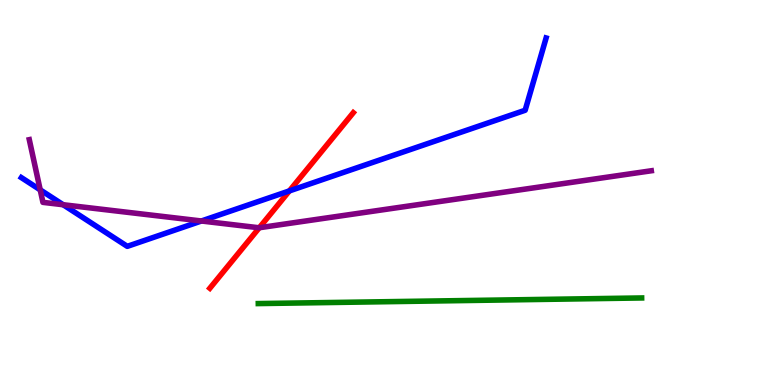[{'lines': ['blue', 'red'], 'intersections': [{'x': 3.73, 'y': 5.04}]}, {'lines': ['green', 'red'], 'intersections': []}, {'lines': ['purple', 'red'], 'intersections': [{'x': 3.35, 'y': 4.08}]}, {'lines': ['blue', 'green'], 'intersections': []}, {'lines': ['blue', 'purple'], 'intersections': [{'x': 0.519, 'y': 5.07}, {'x': 0.815, 'y': 4.68}, {'x': 2.6, 'y': 4.26}]}, {'lines': ['green', 'purple'], 'intersections': []}]